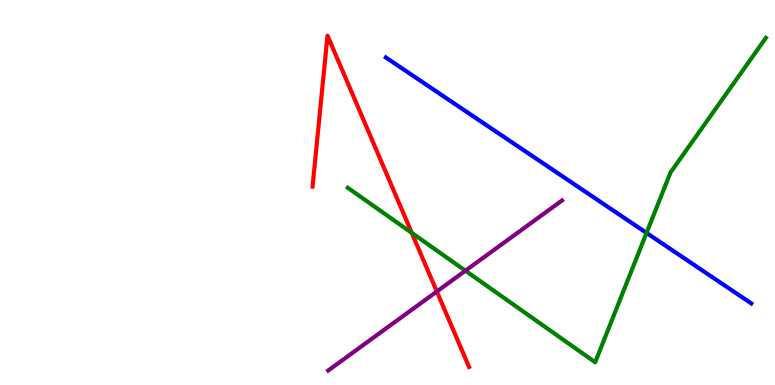[{'lines': ['blue', 'red'], 'intersections': []}, {'lines': ['green', 'red'], 'intersections': [{'x': 5.31, 'y': 3.95}]}, {'lines': ['purple', 'red'], 'intersections': [{'x': 5.64, 'y': 2.43}]}, {'lines': ['blue', 'green'], 'intersections': [{'x': 8.34, 'y': 3.95}]}, {'lines': ['blue', 'purple'], 'intersections': []}, {'lines': ['green', 'purple'], 'intersections': [{'x': 6.01, 'y': 2.97}]}]